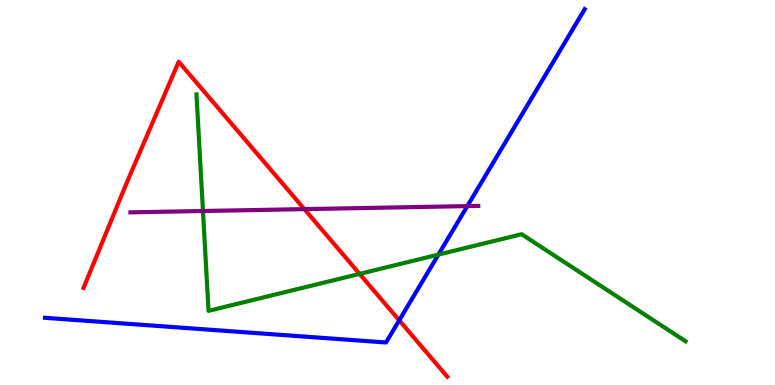[{'lines': ['blue', 'red'], 'intersections': [{'x': 5.15, 'y': 1.68}]}, {'lines': ['green', 'red'], 'intersections': [{'x': 4.64, 'y': 2.89}]}, {'lines': ['purple', 'red'], 'intersections': [{'x': 3.93, 'y': 4.57}]}, {'lines': ['blue', 'green'], 'intersections': [{'x': 5.66, 'y': 3.39}]}, {'lines': ['blue', 'purple'], 'intersections': [{'x': 6.03, 'y': 4.65}]}, {'lines': ['green', 'purple'], 'intersections': [{'x': 2.62, 'y': 4.52}]}]